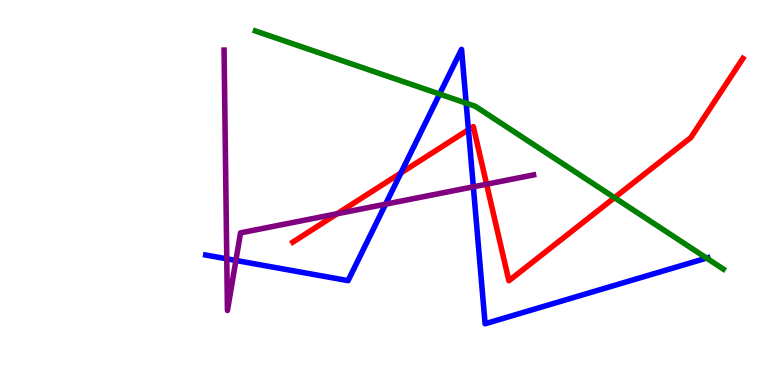[{'lines': ['blue', 'red'], 'intersections': [{'x': 5.17, 'y': 5.51}, {'x': 6.04, 'y': 6.63}]}, {'lines': ['green', 'red'], 'intersections': [{'x': 7.93, 'y': 4.87}]}, {'lines': ['purple', 'red'], 'intersections': [{'x': 4.35, 'y': 4.45}, {'x': 6.28, 'y': 5.22}]}, {'lines': ['blue', 'green'], 'intersections': [{'x': 5.67, 'y': 7.56}, {'x': 6.01, 'y': 7.32}, {'x': 9.12, 'y': 3.3}]}, {'lines': ['blue', 'purple'], 'intersections': [{'x': 2.93, 'y': 3.28}, {'x': 3.04, 'y': 3.23}, {'x': 4.98, 'y': 4.7}, {'x': 6.11, 'y': 5.15}]}, {'lines': ['green', 'purple'], 'intersections': []}]